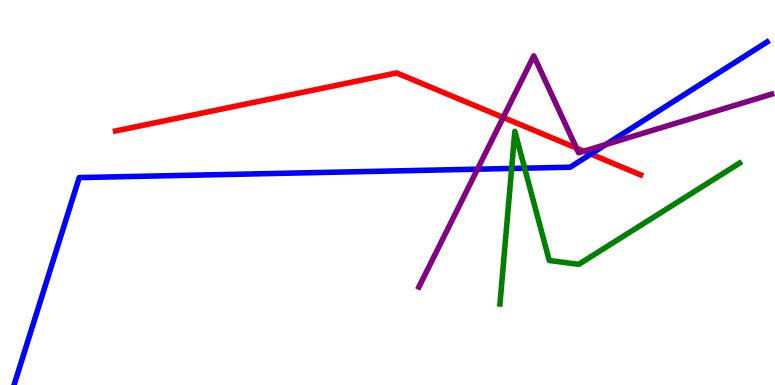[{'lines': ['blue', 'red'], 'intersections': [{'x': 7.62, 'y': 6.0}]}, {'lines': ['green', 'red'], 'intersections': []}, {'lines': ['purple', 'red'], 'intersections': [{'x': 6.49, 'y': 6.95}, {'x': 7.44, 'y': 6.15}, {'x': 7.53, 'y': 6.07}]}, {'lines': ['blue', 'green'], 'intersections': [{'x': 6.6, 'y': 5.62}, {'x': 6.77, 'y': 5.63}]}, {'lines': ['blue', 'purple'], 'intersections': [{'x': 6.16, 'y': 5.61}, {'x': 7.82, 'y': 6.25}]}, {'lines': ['green', 'purple'], 'intersections': []}]